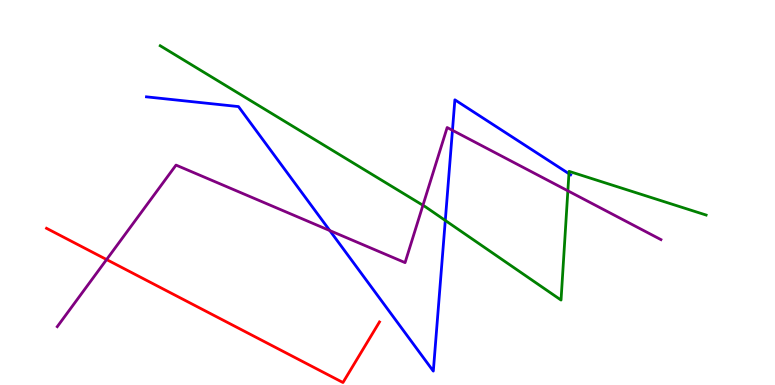[{'lines': ['blue', 'red'], 'intersections': []}, {'lines': ['green', 'red'], 'intersections': []}, {'lines': ['purple', 'red'], 'intersections': [{'x': 1.38, 'y': 3.26}]}, {'lines': ['blue', 'green'], 'intersections': [{'x': 5.75, 'y': 4.27}, {'x': 7.34, 'y': 5.49}]}, {'lines': ['blue', 'purple'], 'intersections': [{'x': 4.26, 'y': 4.01}, {'x': 5.84, 'y': 6.62}]}, {'lines': ['green', 'purple'], 'intersections': [{'x': 5.46, 'y': 4.67}, {'x': 7.33, 'y': 5.04}]}]